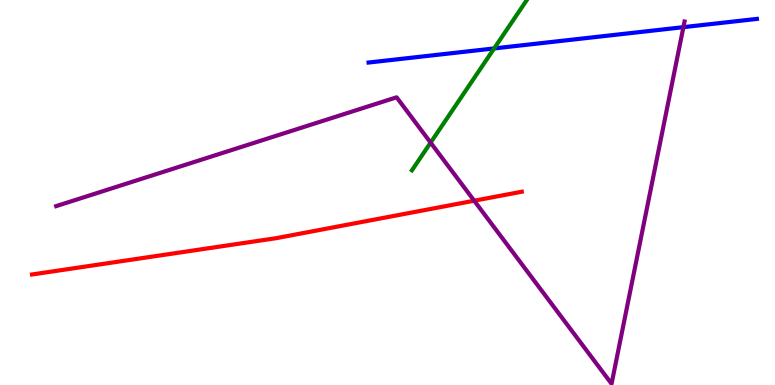[{'lines': ['blue', 'red'], 'intersections': []}, {'lines': ['green', 'red'], 'intersections': []}, {'lines': ['purple', 'red'], 'intersections': [{'x': 6.12, 'y': 4.79}]}, {'lines': ['blue', 'green'], 'intersections': [{'x': 6.38, 'y': 8.74}]}, {'lines': ['blue', 'purple'], 'intersections': [{'x': 8.82, 'y': 9.29}]}, {'lines': ['green', 'purple'], 'intersections': [{'x': 5.56, 'y': 6.3}]}]